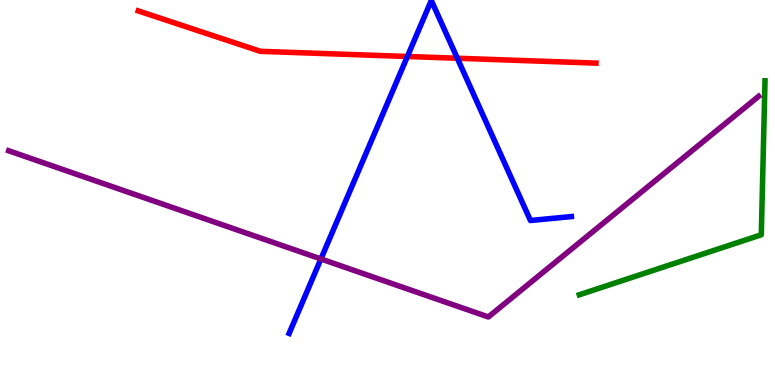[{'lines': ['blue', 'red'], 'intersections': [{'x': 5.26, 'y': 8.53}, {'x': 5.9, 'y': 8.49}]}, {'lines': ['green', 'red'], 'intersections': []}, {'lines': ['purple', 'red'], 'intersections': []}, {'lines': ['blue', 'green'], 'intersections': []}, {'lines': ['blue', 'purple'], 'intersections': [{'x': 4.14, 'y': 3.27}]}, {'lines': ['green', 'purple'], 'intersections': []}]